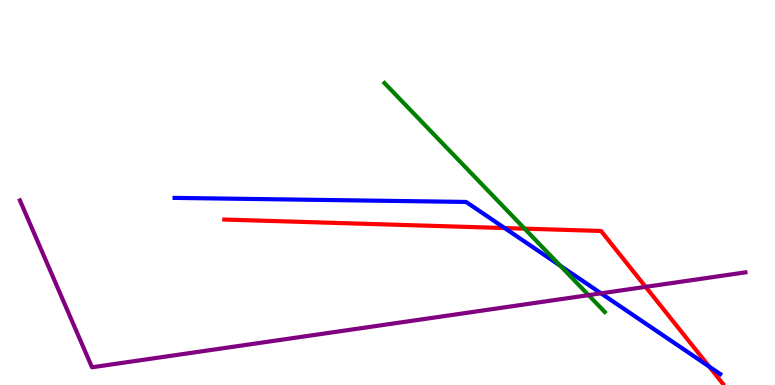[{'lines': ['blue', 'red'], 'intersections': [{'x': 6.51, 'y': 4.08}, {'x': 9.15, 'y': 0.478}]}, {'lines': ['green', 'red'], 'intersections': [{'x': 6.77, 'y': 4.06}]}, {'lines': ['purple', 'red'], 'intersections': [{'x': 8.33, 'y': 2.55}]}, {'lines': ['blue', 'green'], 'intersections': [{'x': 7.23, 'y': 3.1}]}, {'lines': ['blue', 'purple'], 'intersections': [{'x': 7.76, 'y': 2.38}]}, {'lines': ['green', 'purple'], 'intersections': [{'x': 7.59, 'y': 2.33}]}]